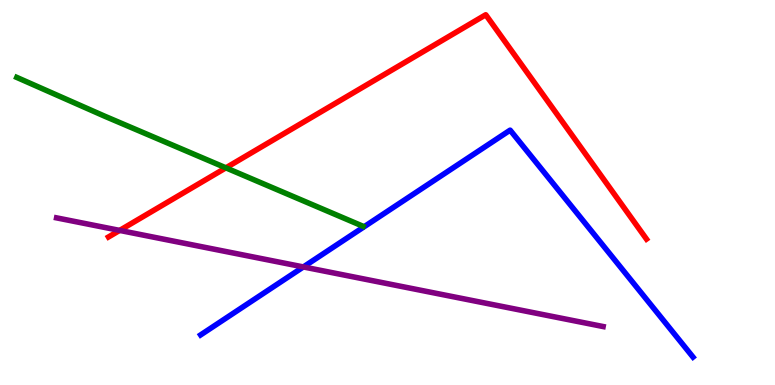[{'lines': ['blue', 'red'], 'intersections': []}, {'lines': ['green', 'red'], 'intersections': [{'x': 2.91, 'y': 5.64}]}, {'lines': ['purple', 'red'], 'intersections': [{'x': 1.54, 'y': 4.02}]}, {'lines': ['blue', 'green'], 'intersections': []}, {'lines': ['blue', 'purple'], 'intersections': [{'x': 3.91, 'y': 3.07}]}, {'lines': ['green', 'purple'], 'intersections': []}]